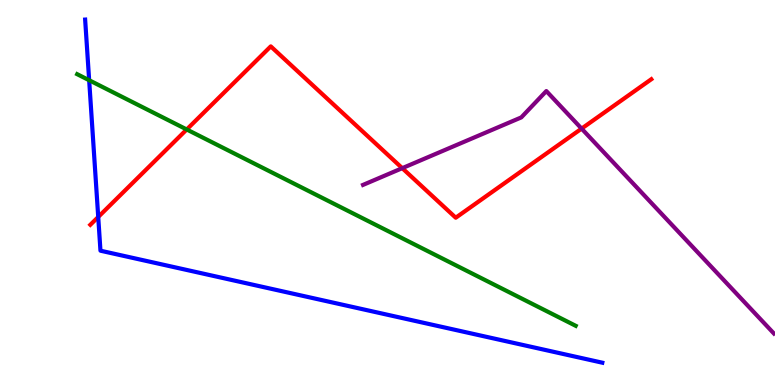[{'lines': ['blue', 'red'], 'intersections': [{'x': 1.27, 'y': 4.36}]}, {'lines': ['green', 'red'], 'intersections': [{'x': 2.41, 'y': 6.64}]}, {'lines': ['purple', 'red'], 'intersections': [{'x': 5.19, 'y': 5.63}, {'x': 7.5, 'y': 6.66}]}, {'lines': ['blue', 'green'], 'intersections': [{'x': 1.15, 'y': 7.92}]}, {'lines': ['blue', 'purple'], 'intersections': []}, {'lines': ['green', 'purple'], 'intersections': []}]